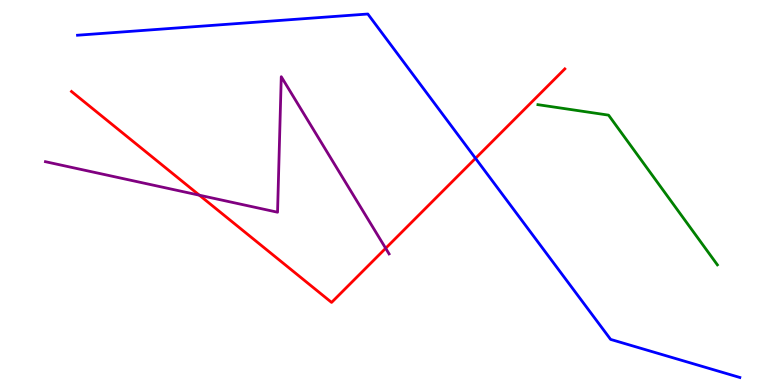[{'lines': ['blue', 'red'], 'intersections': [{'x': 6.14, 'y': 5.89}]}, {'lines': ['green', 'red'], 'intersections': []}, {'lines': ['purple', 'red'], 'intersections': [{'x': 2.57, 'y': 4.93}, {'x': 4.98, 'y': 3.55}]}, {'lines': ['blue', 'green'], 'intersections': []}, {'lines': ['blue', 'purple'], 'intersections': []}, {'lines': ['green', 'purple'], 'intersections': []}]